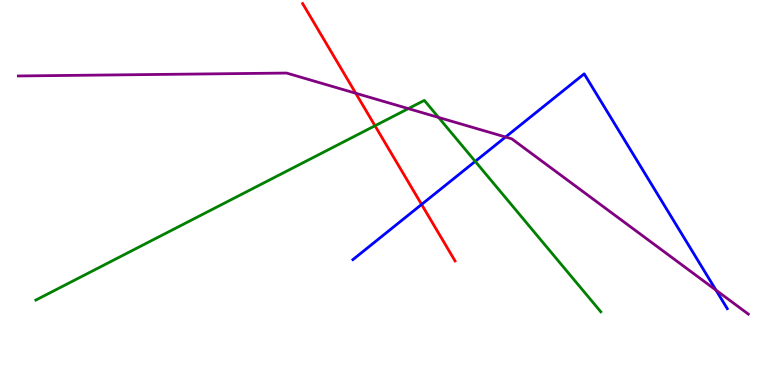[{'lines': ['blue', 'red'], 'intersections': [{'x': 5.44, 'y': 4.69}]}, {'lines': ['green', 'red'], 'intersections': [{'x': 4.84, 'y': 6.73}]}, {'lines': ['purple', 'red'], 'intersections': [{'x': 4.59, 'y': 7.58}]}, {'lines': ['blue', 'green'], 'intersections': [{'x': 6.13, 'y': 5.81}]}, {'lines': ['blue', 'purple'], 'intersections': [{'x': 6.52, 'y': 6.44}, {'x': 9.24, 'y': 2.46}]}, {'lines': ['green', 'purple'], 'intersections': [{'x': 5.27, 'y': 7.18}, {'x': 5.66, 'y': 6.95}]}]